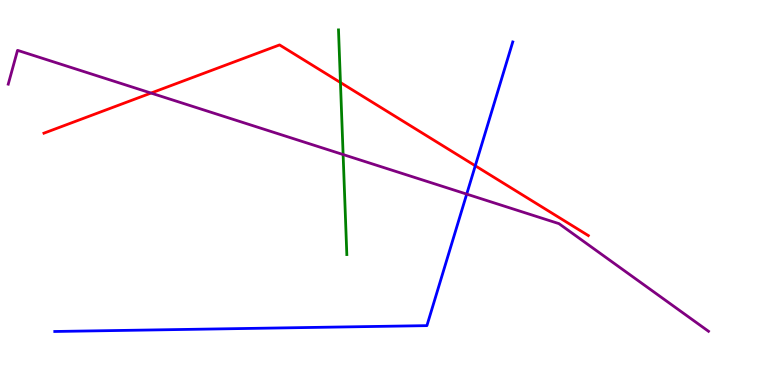[{'lines': ['blue', 'red'], 'intersections': [{'x': 6.13, 'y': 5.69}]}, {'lines': ['green', 'red'], 'intersections': [{'x': 4.39, 'y': 7.86}]}, {'lines': ['purple', 'red'], 'intersections': [{'x': 1.95, 'y': 7.58}]}, {'lines': ['blue', 'green'], 'intersections': []}, {'lines': ['blue', 'purple'], 'intersections': [{'x': 6.02, 'y': 4.96}]}, {'lines': ['green', 'purple'], 'intersections': [{'x': 4.43, 'y': 5.99}]}]